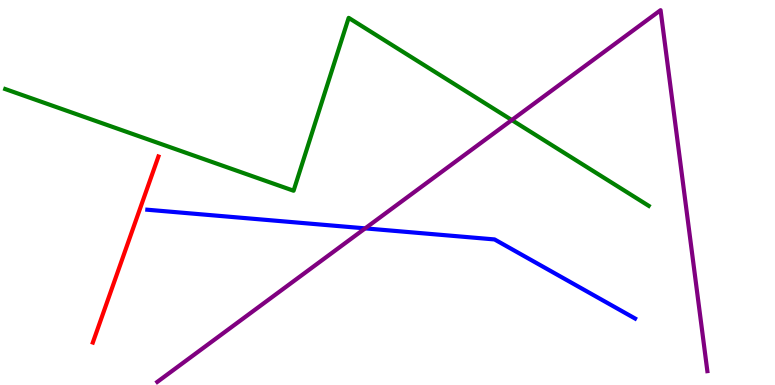[{'lines': ['blue', 'red'], 'intersections': []}, {'lines': ['green', 'red'], 'intersections': []}, {'lines': ['purple', 'red'], 'intersections': []}, {'lines': ['blue', 'green'], 'intersections': []}, {'lines': ['blue', 'purple'], 'intersections': [{'x': 4.71, 'y': 4.07}]}, {'lines': ['green', 'purple'], 'intersections': [{'x': 6.6, 'y': 6.88}]}]